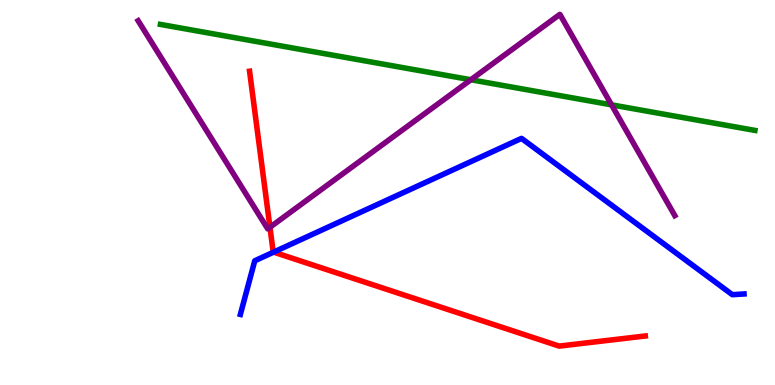[{'lines': ['blue', 'red'], 'intersections': [{'x': 3.53, 'y': 3.45}]}, {'lines': ['green', 'red'], 'intersections': []}, {'lines': ['purple', 'red'], 'intersections': [{'x': 3.48, 'y': 4.1}]}, {'lines': ['blue', 'green'], 'intersections': []}, {'lines': ['blue', 'purple'], 'intersections': []}, {'lines': ['green', 'purple'], 'intersections': [{'x': 6.08, 'y': 7.93}, {'x': 7.89, 'y': 7.28}]}]